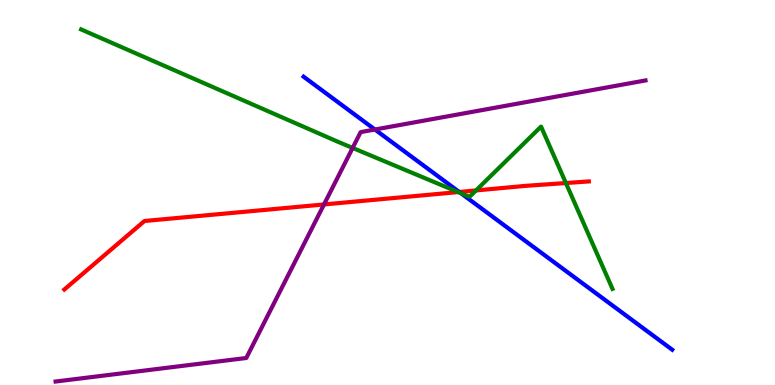[{'lines': ['blue', 'red'], 'intersections': [{'x': 5.93, 'y': 5.01}]}, {'lines': ['green', 'red'], 'intersections': [{'x': 5.91, 'y': 5.01}, {'x': 6.14, 'y': 5.05}, {'x': 7.3, 'y': 5.25}]}, {'lines': ['purple', 'red'], 'intersections': [{'x': 4.18, 'y': 4.69}]}, {'lines': ['blue', 'green'], 'intersections': [{'x': 5.95, 'y': 4.98}]}, {'lines': ['blue', 'purple'], 'intersections': [{'x': 4.84, 'y': 6.64}]}, {'lines': ['green', 'purple'], 'intersections': [{'x': 4.55, 'y': 6.16}]}]